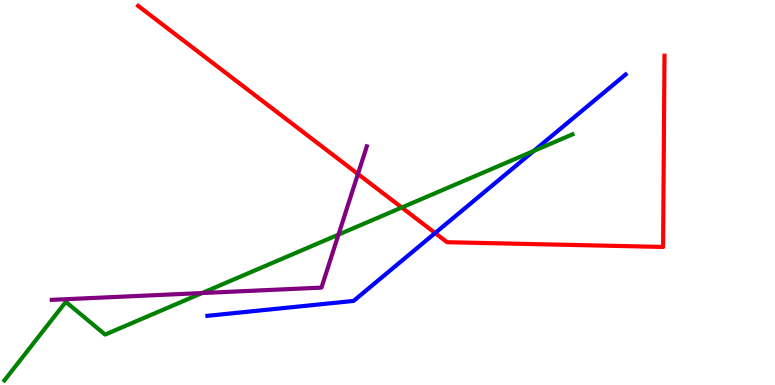[{'lines': ['blue', 'red'], 'intersections': [{'x': 5.61, 'y': 3.95}]}, {'lines': ['green', 'red'], 'intersections': [{'x': 5.18, 'y': 4.61}]}, {'lines': ['purple', 'red'], 'intersections': [{'x': 4.62, 'y': 5.48}]}, {'lines': ['blue', 'green'], 'intersections': [{'x': 6.89, 'y': 6.08}]}, {'lines': ['blue', 'purple'], 'intersections': []}, {'lines': ['green', 'purple'], 'intersections': [{'x': 2.61, 'y': 2.39}, {'x': 4.37, 'y': 3.91}]}]